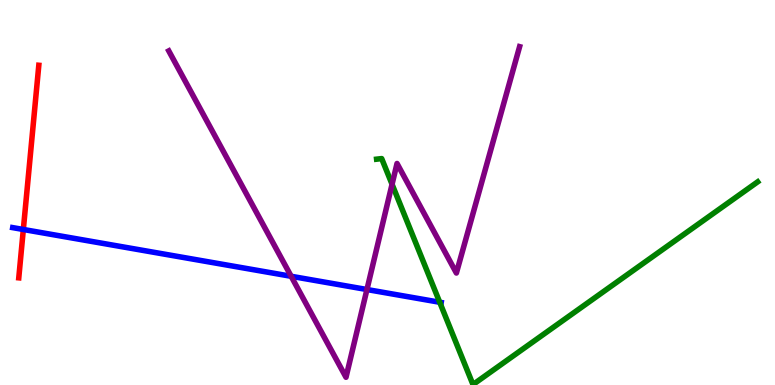[{'lines': ['blue', 'red'], 'intersections': [{'x': 0.301, 'y': 4.04}]}, {'lines': ['green', 'red'], 'intersections': []}, {'lines': ['purple', 'red'], 'intersections': []}, {'lines': ['blue', 'green'], 'intersections': [{'x': 5.67, 'y': 2.15}]}, {'lines': ['blue', 'purple'], 'intersections': [{'x': 3.76, 'y': 2.82}, {'x': 4.73, 'y': 2.48}]}, {'lines': ['green', 'purple'], 'intersections': [{'x': 5.06, 'y': 5.21}]}]